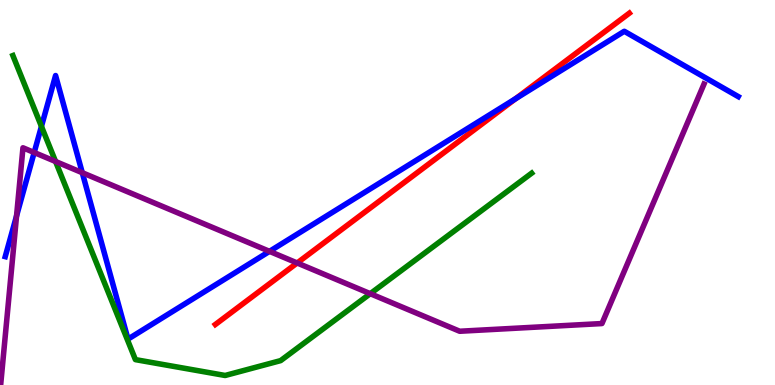[{'lines': ['blue', 'red'], 'intersections': [{'x': 6.65, 'y': 7.44}]}, {'lines': ['green', 'red'], 'intersections': []}, {'lines': ['purple', 'red'], 'intersections': [{'x': 3.83, 'y': 3.17}]}, {'lines': ['blue', 'green'], 'intersections': [{'x': 0.535, 'y': 6.72}]}, {'lines': ['blue', 'purple'], 'intersections': [{'x': 0.214, 'y': 4.39}, {'x': 0.441, 'y': 6.04}, {'x': 1.06, 'y': 5.51}, {'x': 3.48, 'y': 3.47}]}, {'lines': ['green', 'purple'], 'intersections': [{'x': 0.717, 'y': 5.81}, {'x': 4.78, 'y': 2.37}]}]